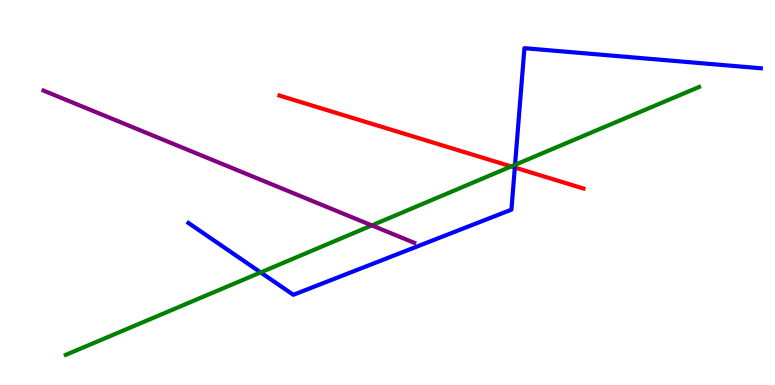[{'lines': ['blue', 'red'], 'intersections': [{'x': 6.64, 'y': 5.65}]}, {'lines': ['green', 'red'], 'intersections': [{'x': 6.6, 'y': 5.68}]}, {'lines': ['purple', 'red'], 'intersections': []}, {'lines': ['blue', 'green'], 'intersections': [{'x': 3.36, 'y': 2.92}, {'x': 6.65, 'y': 5.72}]}, {'lines': ['blue', 'purple'], 'intersections': []}, {'lines': ['green', 'purple'], 'intersections': [{'x': 4.8, 'y': 4.15}]}]